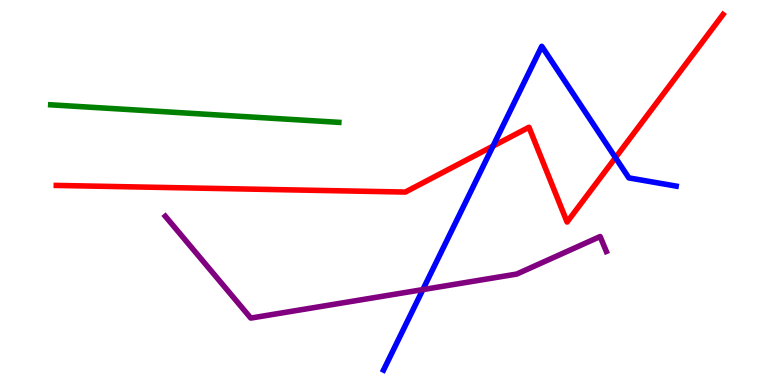[{'lines': ['blue', 'red'], 'intersections': [{'x': 6.36, 'y': 6.2}, {'x': 7.94, 'y': 5.91}]}, {'lines': ['green', 'red'], 'intersections': []}, {'lines': ['purple', 'red'], 'intersections': []}, {'lines': ['blue', 'green'], 'intersections': []}, {'lines': ['blue', 'purple'], 'intersections': [{'x': 5.46, 'y': 2.48}]}, {'lines': ['green', 'purple'], 'intersections': []}]